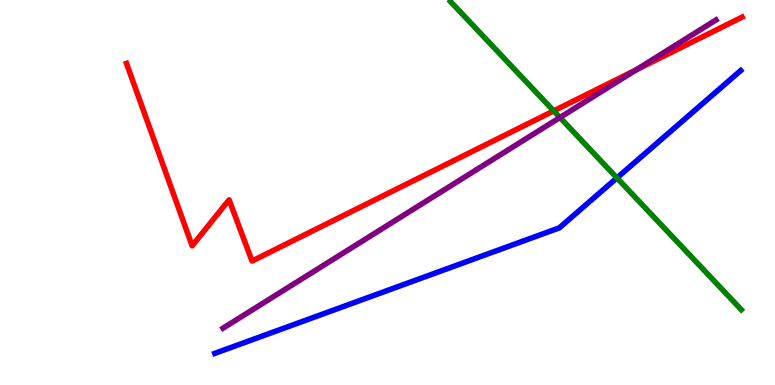[{'lines': ['blue', 'red'], 'intersections': []}, {'lines': ['green', 'red'], 'intersections': [{'x': 7.14, 'y': 7.12}]}, {'lines': ['purple', 'red'], 'intersections': [{'x': 8.21, 'y': 8.19}]}, {'lines': ['blue', 'green'], 'intersections': [{'x': 7.96, 'y': 5.38}]}, {'lines': ['blue', 'purple'], 'intersections': []}, {'lines': ['green', 'purple'], 'intersections': [{'x': 7.23, 'y': 6.95}]}]